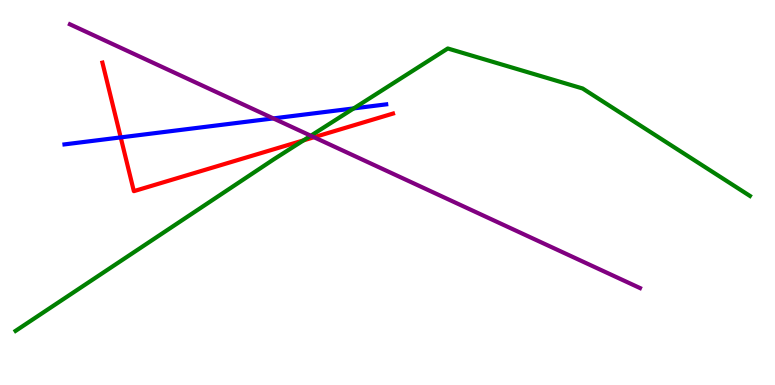[{'lines': ['blue', 'red'], 'intersections': [{'x': 1.56, 'y': 6.43}]}, {'lines': ['green', 'red'], 'intersections': [{'x': 3.92, 'y': 6.35}]}, {'lines': ['purple', 'red'], 'intersections': [{'x': 4.05, 'y': 6.44}]}, {'lines': ['blue', 'green'], 'intersections': [{'x': 4.56, 'y': 7.18}]}, {'lines': ['blue', 'purple'], 'intersections': [{'x': 3.53, 'y': 6.92}]}, {'lines': ['green', 'purple'], 'intersections': [{'x': 4.01, 'y': 6.47}]}]